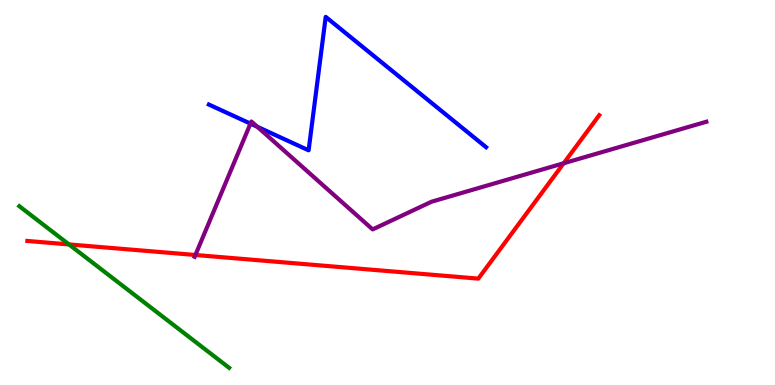[{'lines': ['blue', 'red'], 'intersections': []}, {'lines': ['green', 'red'], 'intersections': [{'x': 0.89, 'y': 3.65}]}, {'lines': ['purple', 'red'], 'intersections': [{'x': 2.52, 'y': 3.38}, {'x': 7.27, 'y': 5.76}]}, {'lines': ['blue', 'green'], 'intersections': []}, {'lines': ['blue', 'purple'], 'intersections': [{'x': 3.23, 'y': 6.79}, {'x': 3.32, 'y': 6.71}]}, {'lines': ['green', 'purple'], 'intersections': []}]